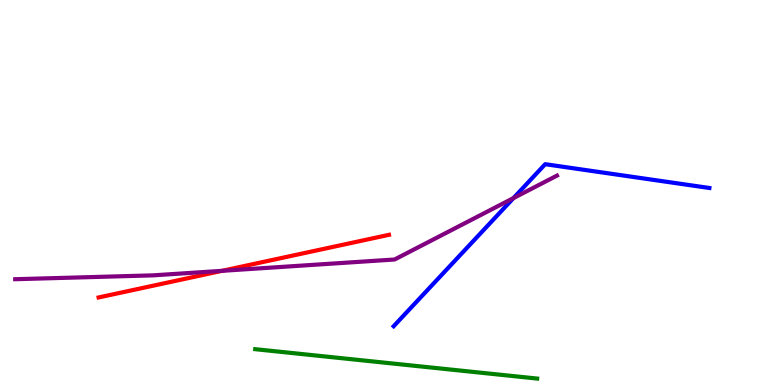[{'lines': ['blue', 'red'], 'intersections': []}, {'lines': ['green', 'red'], 'intersections': []}, {'lines': ['purple', 'red'], 'intersections': [{'x': 2.87, 'y': 2.97}]}, {'lines': ['blue', 'green'], 'intersections': []}, {'lines': ['blue', 'purple'], 'intersections': [{'x': 6.63, 'y': 4.86}]}, {'lines': ['green', 'purple'], 'intersections': []}]